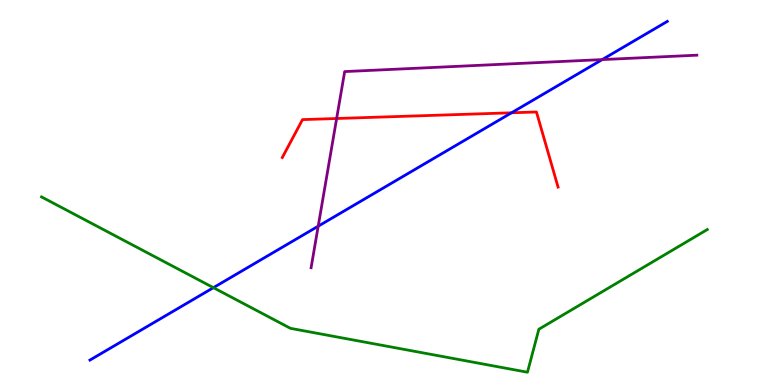[{'lines': ['blue', 'red'], 'intersections': [{'x': 6.6, 'y': 7.07}]}, {'lines': ['green', 'red'], 'intersections': []}, {'lines': ['purple', 'red'], 'intersections': [{'x': 4.34, 'y': 6.92}]}, {'lines': ['blue', 'green'], 'intersections': [{'x': 2.75, 'y': 2.53}]}, {'lines': ['blue', 'purple'], 'intersections': [{'x': 4.11, 'y': 4.12}, {'x': 7.77, 'y': 8.45}]}, {'lines': ['green', 'purple'], 'intersections': []}]